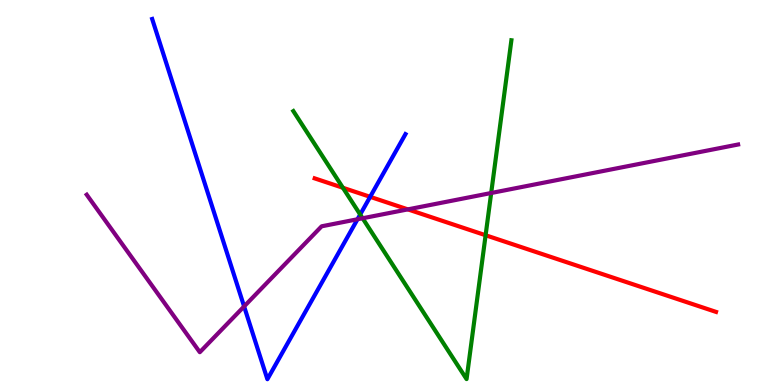[{'lines': ['blue', 'red'], 'intersections': [{'x': 4.78, 'y': 4.89}]}, {'lines': ['green', 'red'], 'intersections': [{'x': 4.42, 'y': 5.12}, {'x': 6.27, 'y': 3.89}]}, {'lines': ['purple', 'red'], 'intersections': [{'x': 5.26, 'y': 4.56}]}, {'lines': ['blue', 'green'], 'intersections': [{'x': 4.65, 'y': 4.43}]}, {'lines': ['blue', 'purple'], 'intersections': [{'x': 3.15, 'y': 2.04}, {'x': 4.61, 'y': 4.3}]}, {'lines': ['green', 'purple'], 'intersections': [{'x': 4.68, 'y': 4.33}, {'x': 6.34, 'y': 4.99}]}]